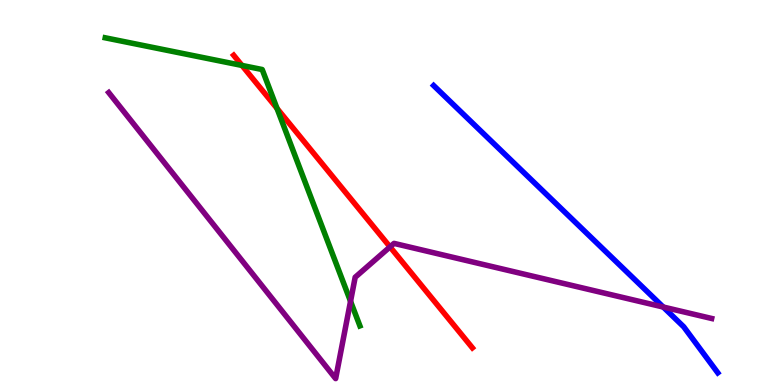[{'lines': ['blue', 'red'], 'intersections': []}, {'lines': ['green', 'red'], 'intersections': [{'x': 3.12, 'y': 8.3}, {'x': 3.57, 'y': 7.18}]}, {'lines': ['purple', 'red'], 'intersections': [{'x': 5.03, 'y': 3.59}]}, {'lines': ['blue', 'green'], 'intersections': []}, {'lines': ['blue', 'purple'], 'intersections': [{'x': 8.56, 'y': 2.03}]}, {'lines': ['green', 'purple'], 'intersections': [{'x': 4.52, 'y': 2.17}]}]